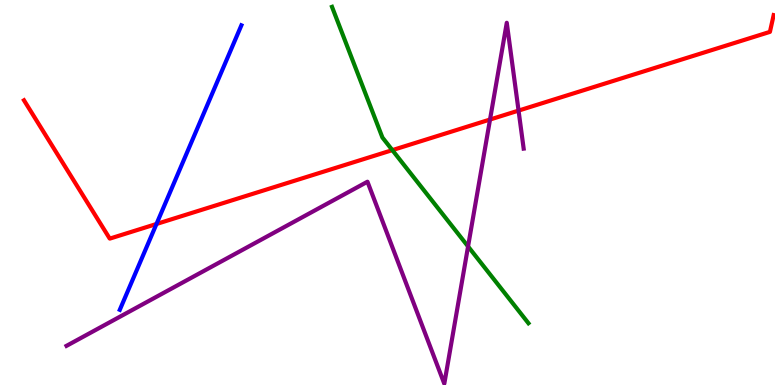[{'lines': ['blue', 'red'], 'intersections': [{'x': 2.02, 'y': 4.18}]}, {'lines': ['green', 'red'], 'intersections': [{'x': 5.06, 'y': 6.1}]}, {'lines': ['purple', 'red'], 'intersections': [{'x': 6.32, 'y': 6.9}, {'x': 6.69, 'y': 7.13}]}, {'lines': ['blue', 'green'], 'intersections': []}, {'lines': ['blue', 'purple'], 'intersections': []}, {'lines': ['green', 'purple'], 'intersections': [{'x': 6.04, 'y': 3.6}]}]